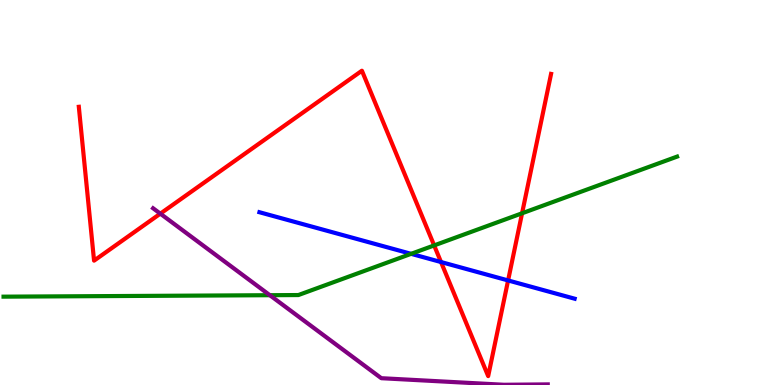[{'lines': ['blue', 'red'], 'intersections': [{'x': 5.69, 'y': 3.19}, {'x': 6.56, 'y': 2.72}]}, {'lines': ['green', 'red'], 'intersections': [{'x': 5.6, 'y': 3.63}, {'x': 6.74, 'y': 4.46}]}, {'lines': ['purple', 'red'], 'intersections': [{'x': 2.07, 'y': 4.45}]}, {'lines': ['blue', 'green'], 'intersections': [{'x': 5.3, 'y': 3.41}]}, {'lines': ['blue', 'purple'], 'intersections': []}, {'lines': ['green', 'purple'], 'intersections': [{'x': 3.48, 'y': 2.33}]}]